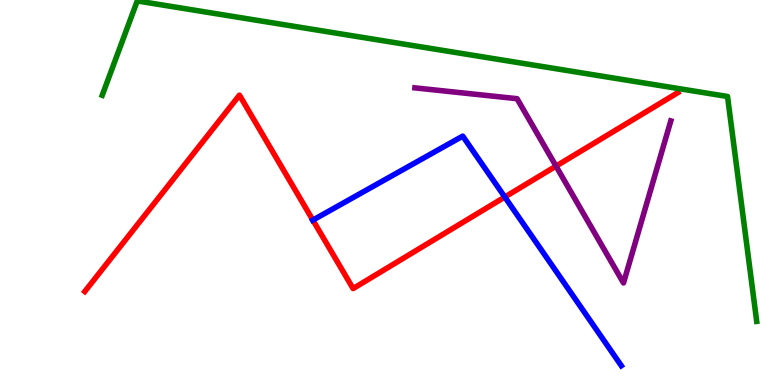[{'lines': ['blue', 'red'], 'intersections': [{'x': 4.04, 'y': 4.28}, {'x': 6.51, 'y': 4.88}]}, {'lines': ['green', 'red'], 'intersections': []}, {'lines': ['purple', 'red'], 'intersections': [{'x': 7.17, 'y': 5.68}]}, {'lines': ['blue', 'green'], 'intersections': []}, {'lines': ['blue', 'purple'], 'intersections': []}, {'lines': ['green', 'purple'], 'intersections': []}]